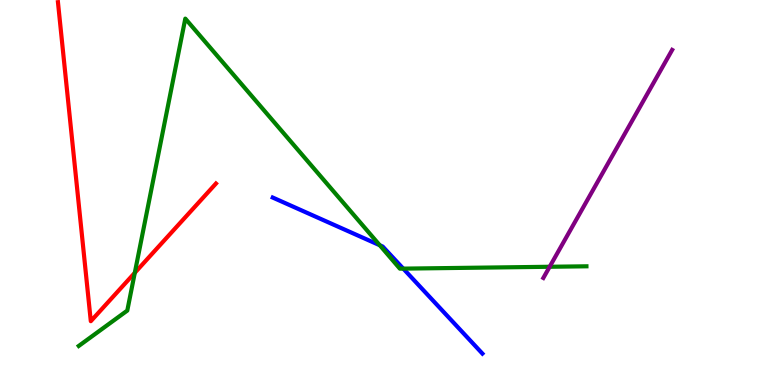[{'lines': ['blue', 'red'], 'intersections': []}, {'lines': ['green', 'red'], 'intersections': [{'x': 1.74, 'y': 2.91}]}, {'lines': ['purple', 'red'], 'intersections': []}, {'lines': ['blue', 'green'], 'intersections': [{'x': 4.9, 'y': 3.63}, {'x': 5.2, 'y': 3.02}]}, {'lines': ['blue', 'purple'], 'intersections': []}, {'lines': ['green', 'purple'], 'intersections': [{'x': 7.09, 'y': 3.07}]}]